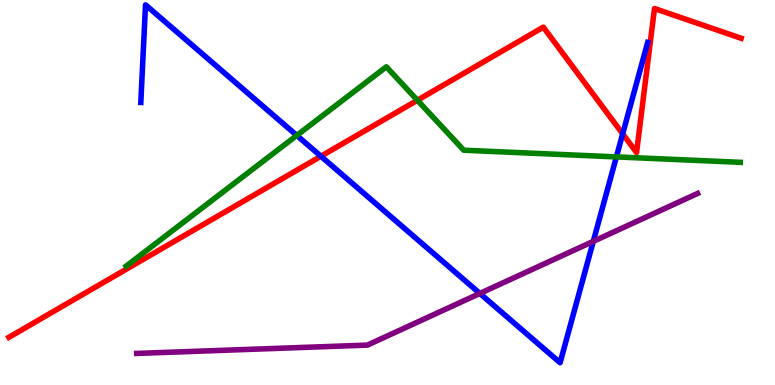[{'lines': ['blue', 'red'], 'intersections': [{'x': 4.14, 'y': 5.94}, {'x': 8.03, 'y': 6.52}]}, {'lines': ['green', 'red'], 'intersections': [{'x': 5.39, 'y': 7.4}]}, {'lines': ['purple', 'red'], 'intersections': []}, {'lines': ['blue', 'green'], 'intersections': [{'x': 3.83, 'y': 6.48}, {'x': 7.95, 'y': 5.92}]}, {'lines': ['blue', 'purple'], 'intersections': [{'x': 6.19, 'y': 2.38}, {'x': 7.66, 'y': 3.73}]}, {'lines': ['green', 'purple'], 'intersections': []}]